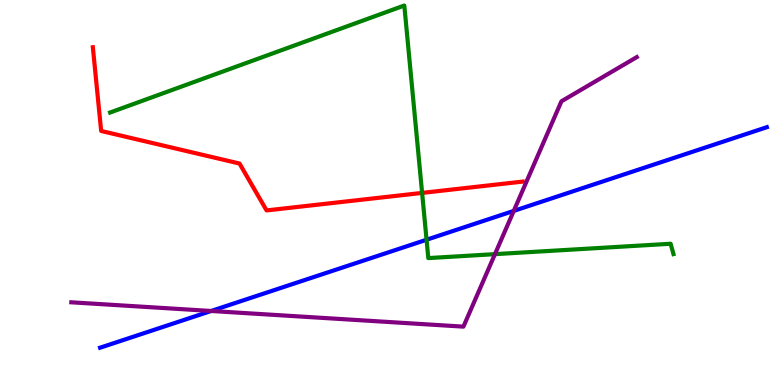[{'lines': ['blue', 'red'], 'intersections': []}, {'lines': ['green', 'red'], 'intersections': [{'x': 5.45, 'y': 4.99}]}, {'lines': ['purple', 'red'], 'intersections': []}, {'lines': ['blue', 'green'], 'intersections': [{'x': 5.5, 'y': 3.77}]}, {'lines': ['blue', 'purple'], 'intersections': [{'x': 2.72, 'y': 1.92}, {'x': 6.63, 'y': 4.52}]}, {'lines': ['green', 'purple'], 'intersections': [{'x': 6.39, 'y': 3.4}]}]